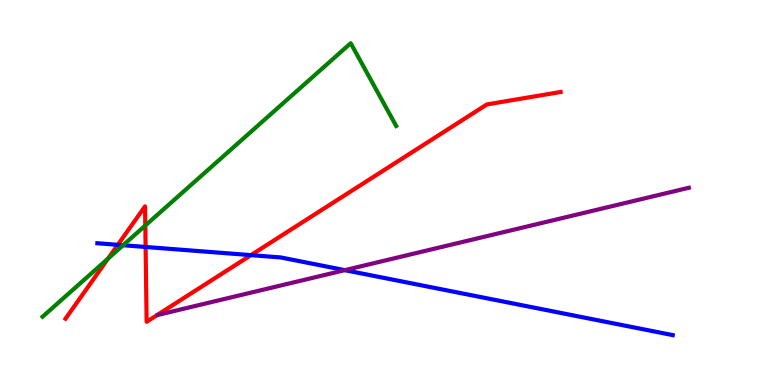[{'lines': ['blue', 'red'], 'intersections': [{'x': 1.52, 'y': 3.64}, {'x': 1.88, 'y': 3.59}, {'x': 3.24, 'y': 3.37}]}, {'lines': ['green', 'red'], 'intersections': [{'x': 1.39, 'y': 3.28}, {'x': 1.87, 'y': 4.14}]}, {'lines': ['purple', 'red'], 'intersections': []}, {'lines': ['blue', 'green'], 'intersections': [{'x': 1.59, 'y': 3.63}]}, {'lines': ['blue', 'purple'], 'intersections': [{'x': 4.45, 'y': 2.98}]}, {'lines': ['green', 'purple'], 'intersections': []}]